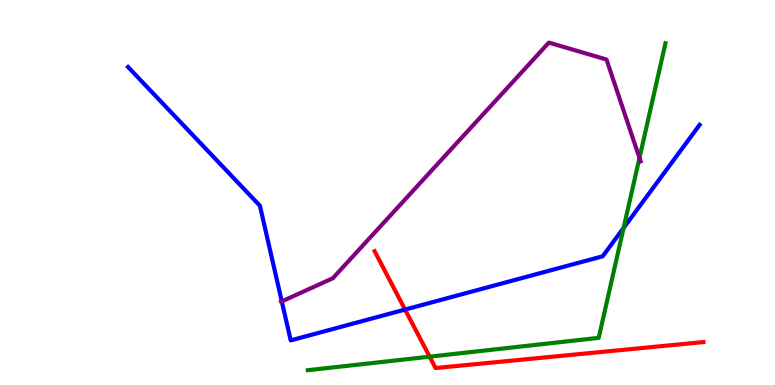[{'lines': ['blue', 'red'], 'intersections': [{'x': 5.23, 'y': 1.96}]}, {'lines': ['green', 'red'], 'intersections': [{'x': 5.54, 'y': 0.736}]}, {'lines': ['purple', 'red'], 'intersections': []}, {'lines': ['blue', 'green'], 'intersections': [{'x': 8.05, 'y': 4.08}]}, {'lines': ['blue', 'purple'], 'intersections': [{'x': 3.64, 'y': 2.17}]}, {'lines': ['green', 'purple'], 'intersections': [{'x': 8.25, 'y': 5.9}]}]